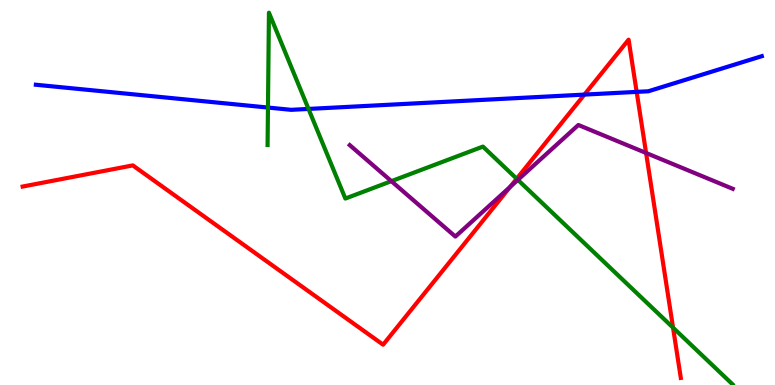[{'lines': ['blue', 'red'], 'intersections': [{'x': 7.54, 'y': 7.54}, {'x': 8.21, 'y': 7.61}]}, {'lines': ['green', 'red'], 'intersections': [{'x': 6.67, 'y': 5.36}, {'x': 8.68, 'y': 1.49}]}, {'lines': ['purple', 'red'], 'intersections': [{'x': 6.58, 'y': 5.15}, {'x': 8.34, 'y': 6.03}]}, {'lines': ['blue', 'green'], 'intersections': [{'x': 3.46, 'y': 7.21}, {'x': 3.98, 'y': 7.17}]}, {'lines': ['blue', 'purple'], 'intersections': []}, {'lines': ['green', 'purple'], 'intersections': [{'x': 5.05, 'y': 5.29}, {'x': 6.68, 'y': 5.33}]}]